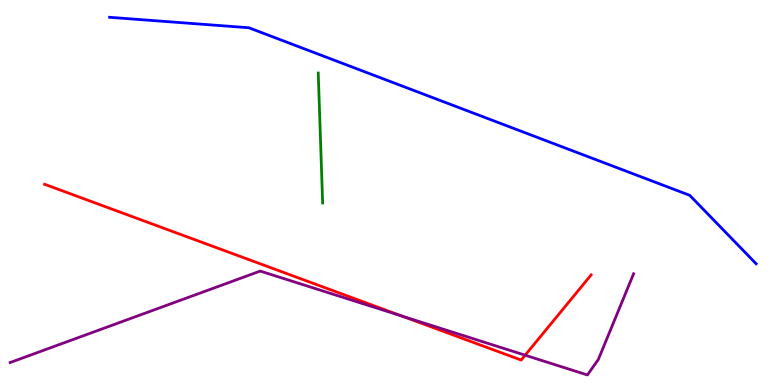[{'lines': ['blue', 'red'], 'intersections': []}, {'lines': ['green', 'red'], 'intersections': []}, {'lines': ['purple', 'red'], 'intersections': [{'x': 5.19, 'y': 1.79}, {'x': 6.78, 'y': 0.774}]}, {'lines': ['blue', 'green'], 'intersections': []}, {'lines': ['blue', 'purple'], 'intersections': []}, {'lines': ['green', 'purple'], 'intersections': []}]